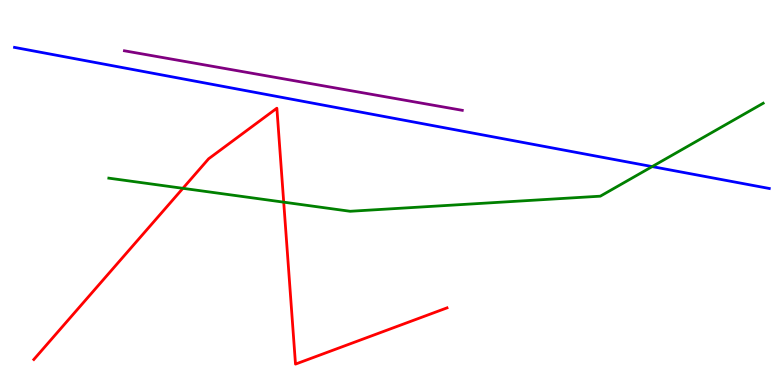[{'lines': ['blue', 'red'], 'intersections': []}, {'lines': ['green', 'red'], 'intersections': [{'x': 2.36, 'y': 5.11}, {'x': 3.66, 'y': 4.75}]}, {'lines': ['purple', 'red'], 'intersections': []}, {'lines': ['blue', 'green'], 'intersections': [{'x': 8.42, 'y': 5.67}]}, {'lines': ['blue', 'purple'], 'intersections': []}, {'lines': ['green', 'purple'], 'intersections': []}]